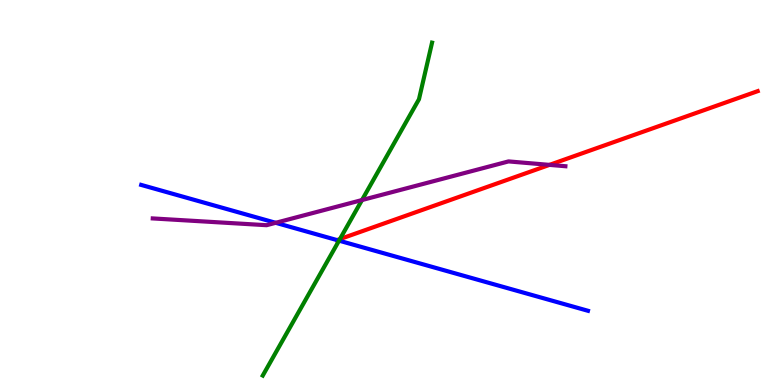[{'lines': ['blue', 'red'], 'intersections': [{'x': 4.35, 'y': 3.76}]}, {'lines': ['green', 'red'], 'intersections': [{'x': 4.39, 'y': 3.79}]}, {'lines': ['purple', 'red'], 'intersections': [{'x': 7.09, 'y': 5.72}]}, {'lines': ['blue', 'green'], 'intersections': [{'x': 4.37, 'y': 3.75}]}, {'lines': ['blue', 'purple'], 'intersections': [{'x': 3.56, 'y': 4.21}]}, {'lines': ['green', 'purple'], 'intersections': [{'x': 4.67, 'y': 4.8}]}]